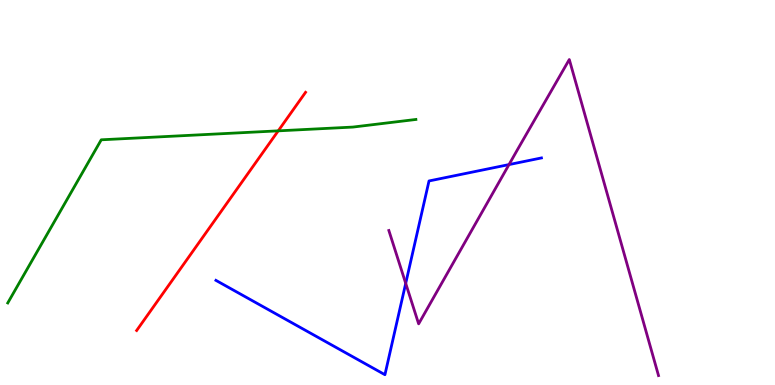[{'lines': ['blue', 'red'], 'intersections': []}, {'lines': ['green', 'red'], 'intersections': [{'x': 3.59, 'y': 6.6}]}, {'lines': ['purple', 'red'], 'intersections': []}, {'lines': ['blue', 'green'], 'intersections': []}, {'lines': ['blue', 'purple'], 'intersections': [{'x': 5.24, 'y': 2.64}, {'x': 6.57, 'y': 5.73}]}, {'lines': ['green', 'purple'], 'intersections': []}]